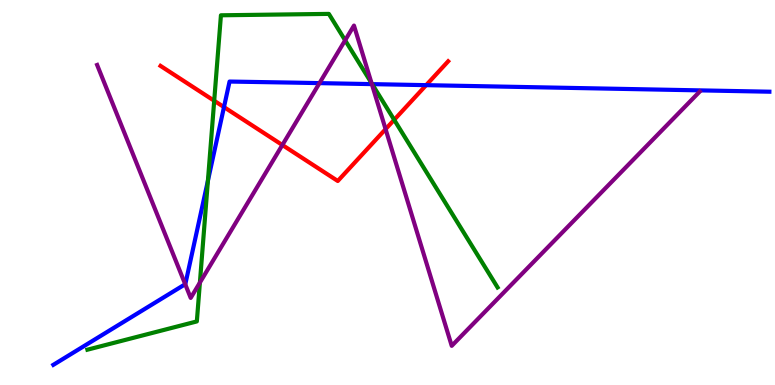[{'lines': ['blue', 'red'], 'intersections': [{'x': 2.89, 'y': 7.22}, {'x': 5.5, 'y': 7.79}]}, {'lines': ['green', 'red'], 'intersections': [{'x': 2.76, 'y': 7.38}, {'x': 5.09, 'y': 6.89}]}, {'lines': ['purple', 'red'], 'intersections': [{'x': 3.64, 'y': 6.23}, {'x': 4.98, 'y': 6.65}]}, {'lines': ['blue', 'green'], 'intersections': [{'x': 2.68, 'y': 5.31}, {'x': 4.8, 'y': 7.81}]}, {'lines': ['blue', 'purple'], 'intersections': [{'x': 2.39, 'y': 2.62}, {'x': 4.12, 'y': 7.84}, {'x': 4.8, 'y': 7.82}]}, {'lines': ['green', 'purple'], 'intersections': [{'x': 2.58, 'y': 2.66}, {'x': 4.45, 'y': 8.95}, {'x': 4.79, 'y': 7.84}]}]